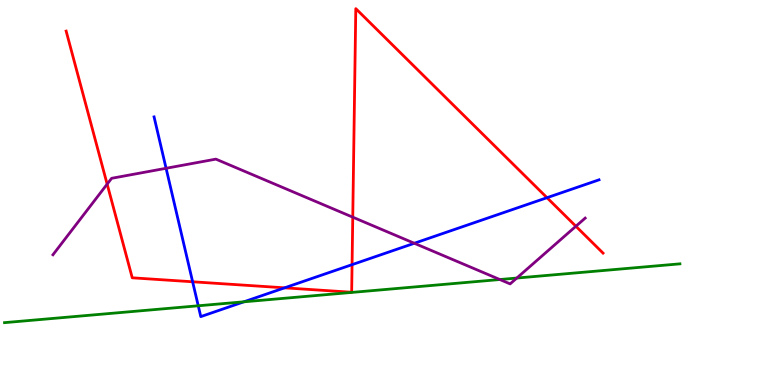[{'lines': ['blue', 'red'], 'intersections': [{'x': 2.49, 'y': 2.68}, {'x': 3.67, 'y': 2.52}, {'x': 4.54, 'y': 3.13}, {'x': 7.06, 'y': 4.87}]}, {'lines': ['green', 'red'], 'intersections': []}, {'lines': ['purple', 'red'], 'intersections': [{'x': 1.38, 'y': 5.22}, {'x': 4.55, 'y': 4.36}, {'x': 7.43, 'y': 4.12}]}, {'lines': ['blue', 'green'], 'intersections': [{'x': 2.56, 'y': 2.06}, {'x': 3.15, 'y': 2.16}]}, {'lines': ['blue', 'purple'], 'intersections': [{'x': 2.14, 'y': 5.63}, {'x': 5.35, 'y': 3.68}]}, {'lines': ['green', 'purple'], 'intersections': [{'x': 6.45, 'y': 2.74}, {'x': 6.67, 'y': 2.78}]}]